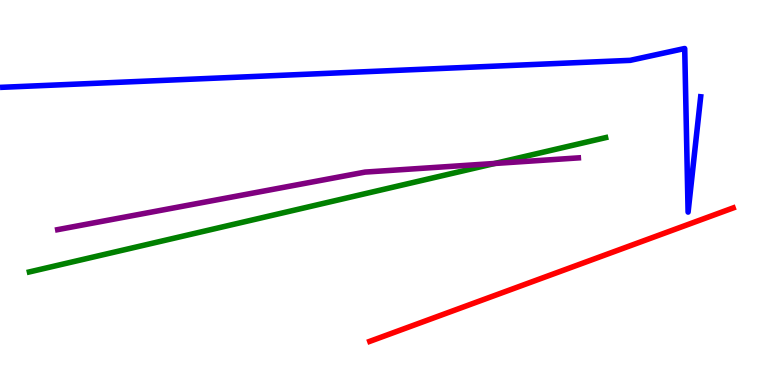[{'lines': ['blue', 'red'], 'intersections': []}, {'lines': ['green', 'red'], 'intersections': []}, {'lines': ['purple', 'red'], 'intersections': []}, {'lines': ['blue', 'green'], 'intersections': []}, {'lines': ['blue', 'purple'], 'intersections': []}, {'lines': ['green', 'purple'], 'intersections': [{'x': 6.38, 'y': 5.75}]}]